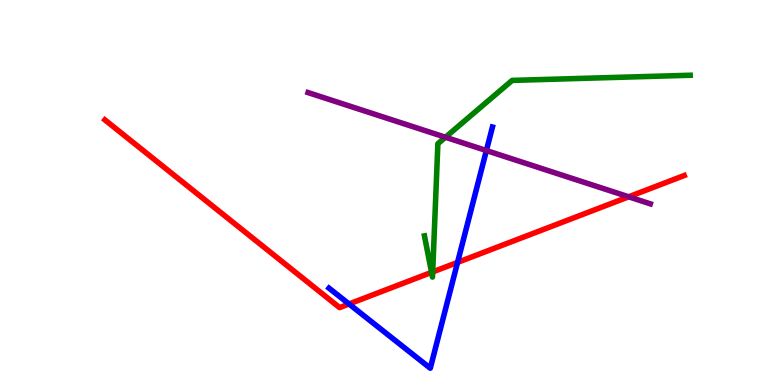[{'lines': ['blue', 'red'], 'intersections': [{'x': 4.5, 'y': 2.1}, {'x': 5.9, 'y': 3.18}]}, {'lines': ['green', 'red'], 'intersections': [{'x': 5.57, 'y': 2.93}, {'x': 5.58, 'y': 2.94}]}, {'lines': ['purple', 'red'], 'intersections': [{'x': 8.11, 'y': 4.89}]}, {'lines': ['blue', 'green'], 'intersections': []}, {'lines': ['blue', 'purple'], 'intersections': [{'x': 6.28, 'y': 6.09}]}, {'lines': ['green', 'purple'], 'intersections': [{'x': 5.75, 'y': 6.44}]}]